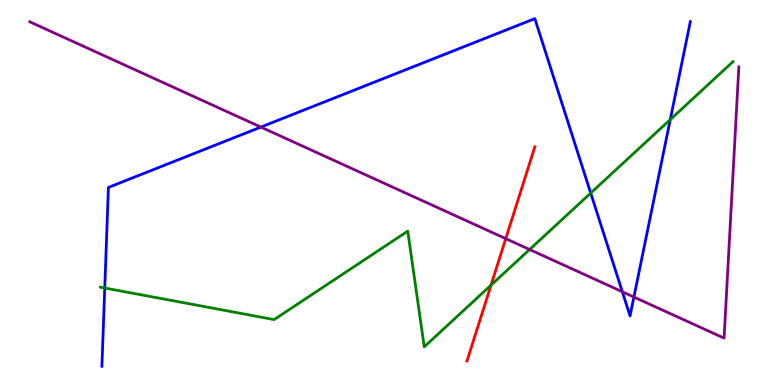[{'lines': ['blue', 'red'], 'intersections': []}, {'lines': ['green', 'red'], 'intersections': [{'x': 6.34, 'y': 2.59}]}, {'lines': ['purple', 'red'], 'intersections': [{'x': 6.53, 'y': 3.8}]}, {'lines': ['blue', 'green'], 'intersections': [{'x': 1.35, 'y': 2.52}, {'x': 7.62, 'y': 4.99}, {'x': 8.65, 'y': 6.89}]}, {'lines': ['blue', 'purple'], 'intersections': [{'x': 3.37, 'y': 6.7}, {'x': 8.03, 'y': 2.42}, {'x': 8.18, 'y': 2.28}]}, {'lines': ['green', 'purple'], 'intersections': [{'x': 6.83, 'y': 3.52}]}]